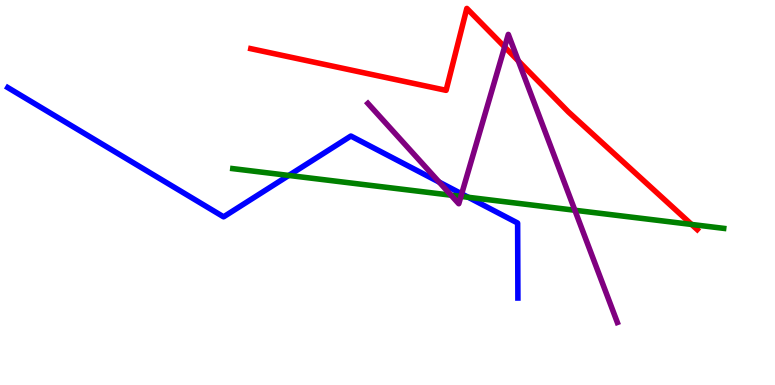[{'lines': ['blue', 'red'], 'intersections': []}, {'lines': ['green', 'red'], 'intersections': [{'x': 8.92, 'y': 4.17}]}, {'lines': ['purple', 'red'], 'intersections': [{'x': 6.51, 'y': 8.78}, {'x': 6.69, 'y': 8.42}]}, {'lines': ['blue', 'green'], 'intersections': [{'x': 3.73, 'y': 5.44}, {'x': 6.04, 'y': 4.88}]}, {'lines': ['blue', 'purple'], 'intersections': [{'x': 5.67, 'y': 5.27}, {'x': 5.96, 'y': 4.97}]}, {'lines': ['green', 'purple'], 'intersections': [{'x': 5.82, 'y': 4.93}, {'x': 5.95, 'y': 4.9}, {'x': 7.42, 'y': 4.54}]}]